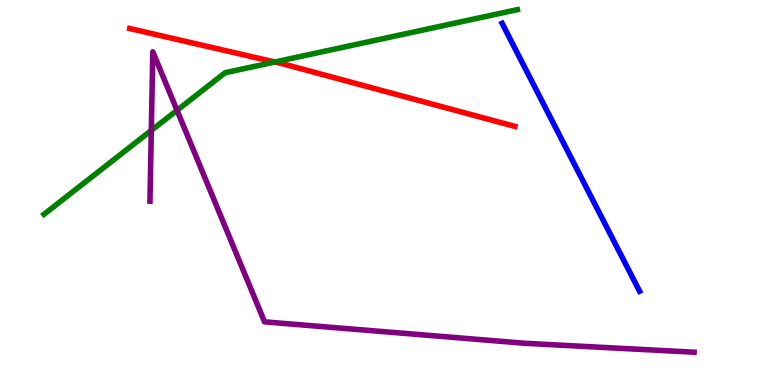[{'lines': ['blue', 'red'], 'intersections': []}, {'lines': ['green', 'red'], 'intersections': [{'x': 3.55, 'y': 8.39}]}, {'lines': ['purple', 'red'], 'intersections': []}, {'lines': ['blue', 'green'], 'intersections': []}, {'lines': ['blue', 'purple'], 'intersections': []}, {'lines': ['green', 'purple'], 'intersections': [{'x': 1.95, 'y': 6.61}, {'x': 2.28, 'y': 7.13}]}]